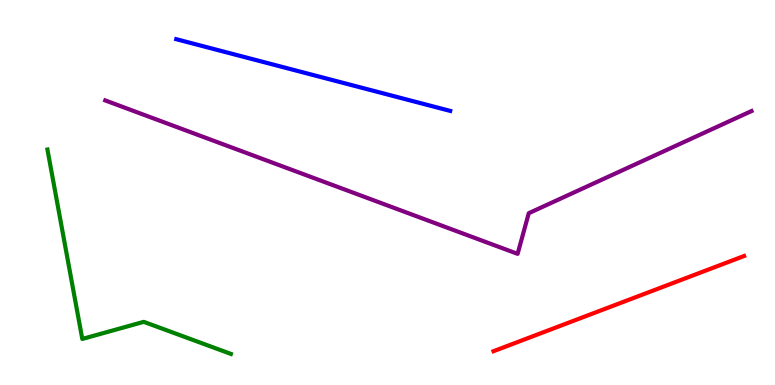[{'lines': ['blue', 'red'], 'intersections': []}, {'lines': ['green', 'red'], 'intersections': []}, {'lines': ['purple', 'red'], 'intersections': []}, {'lines': ['blue', 'green'], 'intersections': []}, {'lines': ['blue', 'purple'], 'intersections': []}, {'lines': ['green', 'purple'], 'intersections': []}]